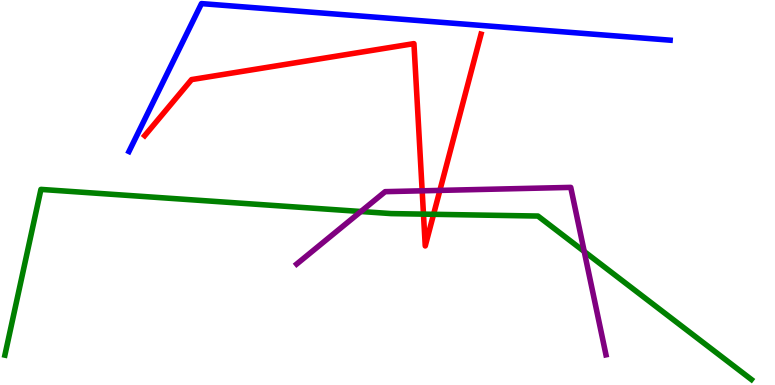[{'lines': ['blue', 'red'], 'intersections': []}, {'lines': ['green', 'red'], 'intersections': [{'x': 5.46, 'y': 4.44}, {'x': 5.59, 'y': 4.43}]}, {'lines': ['purple', 'red'], 'intersections': [{'x': 5.45, 'y': 5.04}, {'x': 5.68, 'y': 5.05}]}, {'lines': ['blue', 'green'], 'intersections': []}, {'lines': ['blue', 'purple'], 'intersections': []}, {'lines': ['green', 'purple'], 'intersections': [{'x': 4.66, 'y': 4.51}, {'x': 7.54, 'y': 3.47}]}]